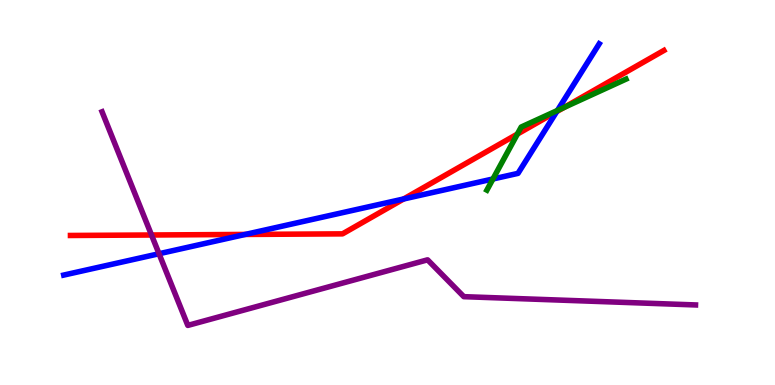[{'lines': ['blue', 'red'], 'intersections': [{'x': 3.16, 'y': 3.91}, {'x': 5.21, 'y': 4.83}, {'x': 7.18, 'y': 7.1}]}, {'lines': ['green', 'red'], 'intersections': [{'x': 6.68, 'y': 6.52}, {'x': 7.28, 'y': 7.21}]}, {'lines': ['purple', 'red'], 'intersections': [{'x': 1.95, 'y': 3.9}]}, {'lines': ['blue', 'green'], 'intersections': [{'x': 6.36, 'y': 5.35}, {'x': 7.19, 'y': 7.13}]}, {'lines': ['blue', 'purple'], 'intersections': [{'x': 2.05, 'y': 3.41}]}, {'lines': ['green', 'purple'], 'intersections': []}]